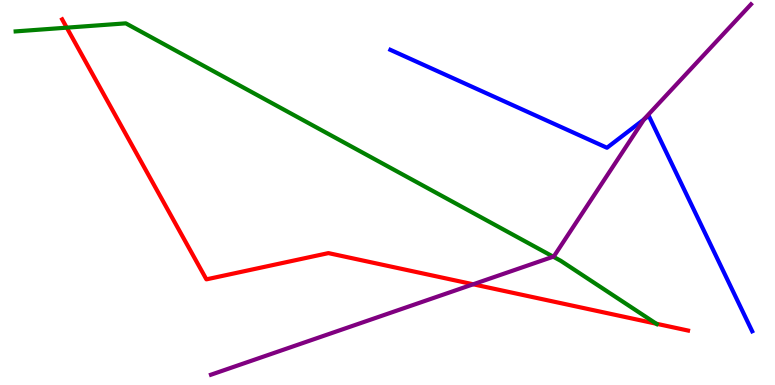[{'lines': ['blue', 'red'], 'intersections': []}, {'lines': ['green', 'red'], 'intersections': [{'x': 0.861, 'y': 9.28}, {'x': 8.47, 'y': 1.59}]}, {'lines': ['purple', 'red'], 'intersections': [{'x': 6.11, 'y': 2.62}]}, {'lines': ['blue', 'green'], 'intersections': []}, {'lines': ['blue', 'purple'], 'intersections': [{'x': 8.31, 'y': 6.9}]}, {'lines': ['green', 'purple'], 'intersections': [{'x': 7.14, 'y': 3.33}]}]